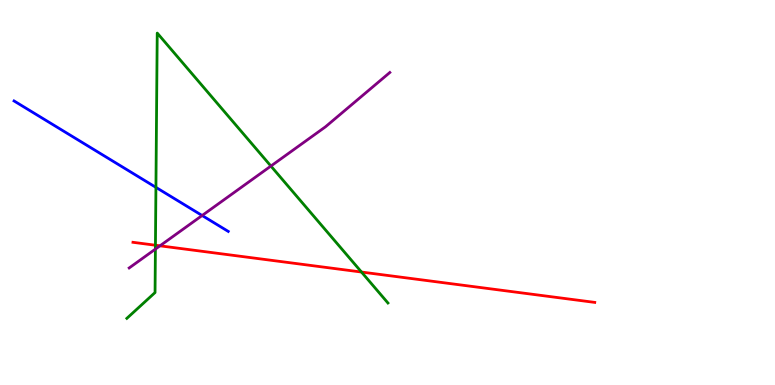[{'lines': ['blue', 'red'], 'intersections': []}, {'lines': ['green', 'red'], 'intersections': [{'x': 2.01, 'y': 3.63}, {'x': 4.66, 'y': 2.93}]}, {'lines': ['purple', 'red'], 'intersections': [{'x': 2.06, 'y': 3.62}]}, {'lines': ['blue', 'green'], 'intersections': [{'x': 2.01, 'y': 5.13}]}, {'lines': ['blue', 'purple'], 'intersections': [{'x': 2.61, 'y': 4.4}]}, {'lines': ['green', 'purple'], 'intersections': [{'x': 2.01, 'y': 3.53}, {'x': 3.5, 'y': 5.69}]}]